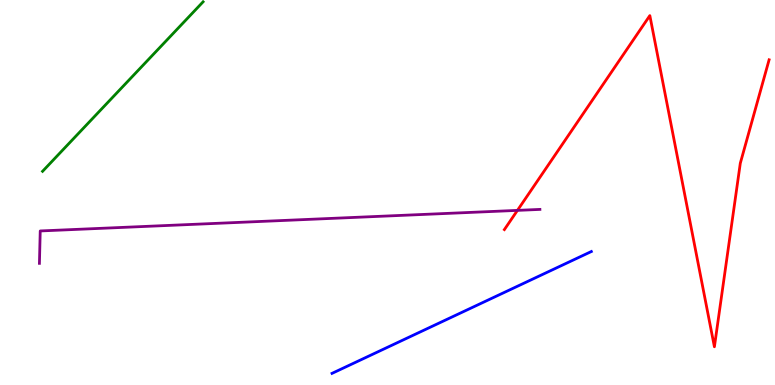[{'lines': ['blue', 'red'], 'intersections': []}, {'lines': ['green', 'red'], 'intersections': []}, {'lines': ['purple', 'red'], 'intersections': [{'x': 6.68, 'y': 4.54}]}, {'lines': ['blue', 'green'], 'intersections': []}, {'lines': ['blue', 'purple'], 'intersections': []}, {'lines': ['green', 'purple'], 'intersections': []}]